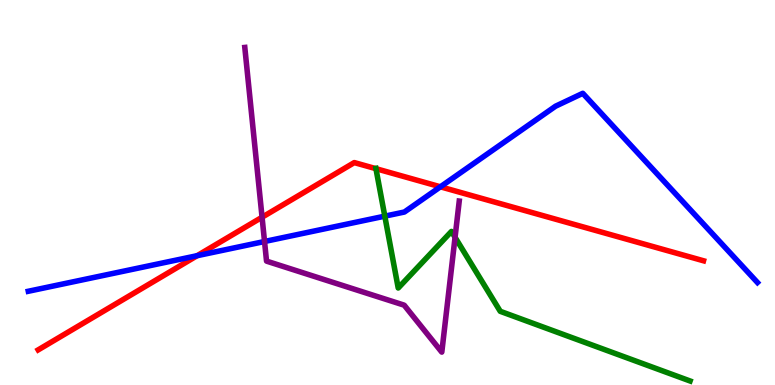[{'lines': ['blue', 'red'], 'intersections': [{'x': 2.54, 'y': 3.36}, {'x': 5.68, 'y': 5.15}]}, {'lines': ['green', 'red'], 'intersections': [{'x': 4.85, 'y': 5.62}]}, {'lines': ['purple', 'red'], 'intersections': [{'x': 3.38, 'y': 4.36}]}, {'lines': ['blue', 'green'], 'intersections': [{'x': 4.97, 'y': 4.39}]}, {'lines': ['blue', 'purple'], 'intersections': [{'x': 3.41, 'y': 3.73}]}, {'lines': ['green', 'purple'], 'intersections': [{'x': 5.87, 'y': 3.84}]}]